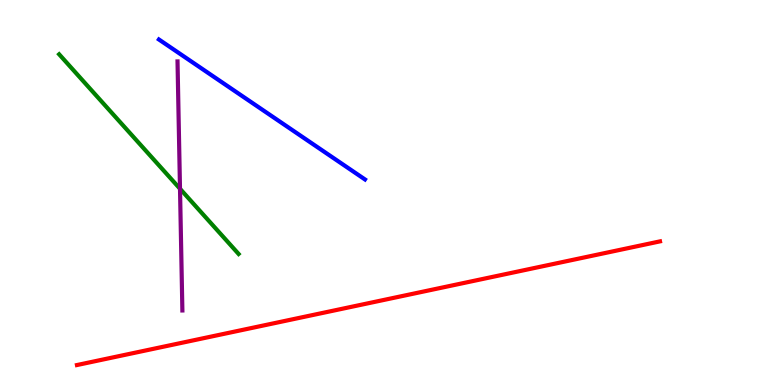[{'lines': ['blue', 'red'], 'intersections': []}, {'lines': ['green', 'red'], 'intersections': []}, {'lines': ['purple', 'red'], 'intersections': []}, {'lines': ['blue', 'green'], 'intersections': []}, {'lines': ['blue', 'purple'], 'intersections': []}, {'lines': ['green', 'purple'], 'intersections': [{'x': 2.32, 'y': 5.1}]}]